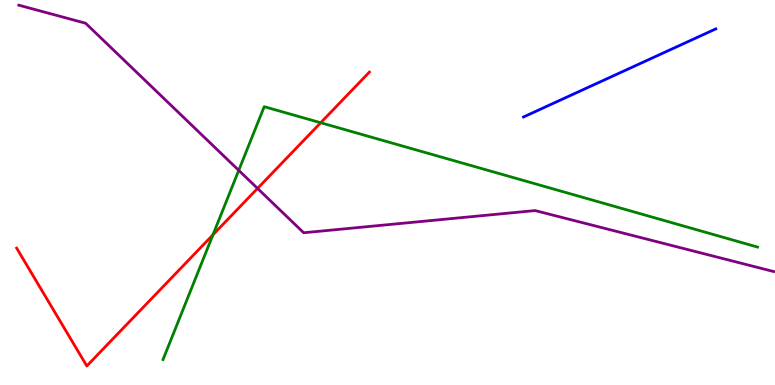[{'lines': ['blue', 'red'], 'intersections': []}, {'lines': ['green', 'red'], 'intersections': [{'x': 2.75, 'y': 3.9}, {'x': 4.14, 'y': 6.81}]}, {'lines': ['purple', 'red'], 'intersections': [{'x': 3.32, 'y': 5.11}]}, {'lines': ['blue', 'green'], 'intersections': []}, {'lines': ['blue', 'purple'], 'intersections': []}, {'lines': ['green', 'purple'], 'intersections': [{'x': 3.08, 'y': 5.58}]}]